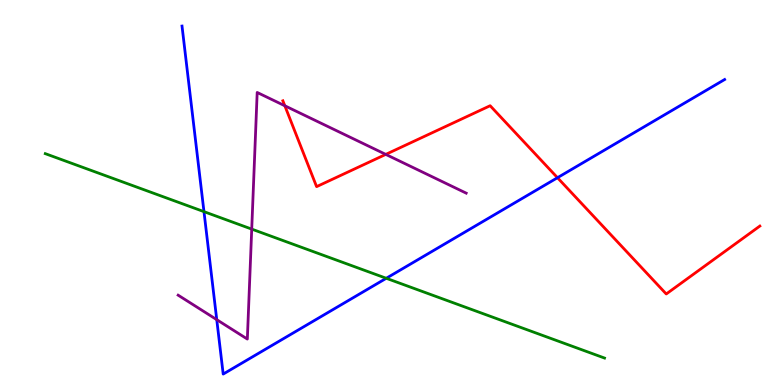[{'lines': ['blue', 'red'], 'intersections': [{'x': 7.19, 'y': 5.38}]}, {'lines': ['green', 'red'], 'intersections': []}, {'lines': ['purple', 'red'], 'intersections': [{'x': 3.68, 'y': 7.25}, {'x': 4.98, 'y': 5.99}]}, {'lines': ['blue', 'green'], 'intersections': [{'x': 2.63, 'y': 4.5}, {'x': 4.98, 'y': 2.77}]}, {'lines': ['blue', 'purple'], 'intersections': [{'x': 2.8, 'y': 1.7}]}, {'lines': ['green', 'purple'], 'intersections': [{'x': 3.25, 'y': 4.05}]}]